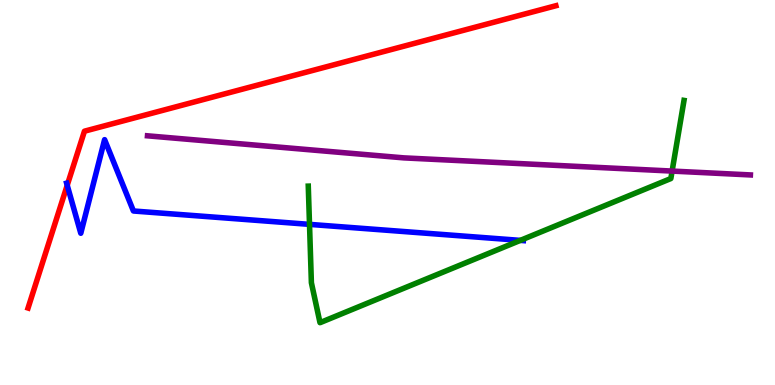[{'lines': ['blue', 'red'], 'intersections': [{'x': 0.867, 'y': 5.19}]}, {'lines': ['green', 'red'], 'intersections': []}, {'lines': ['purple', 'red'], 'intersections': []}, {'lines': ['blue', 'green'], 'intersections': [{'x': 3.99, 'y': 4.17}, {'x': 6.71, 'y': 3.76}]}, {'lines': ['blue', 'purple'], 'intersections': []}, {'lines': ['green', 'purple'], 'intersections': [{'x': 8.67, 'y': 5.56}]}]